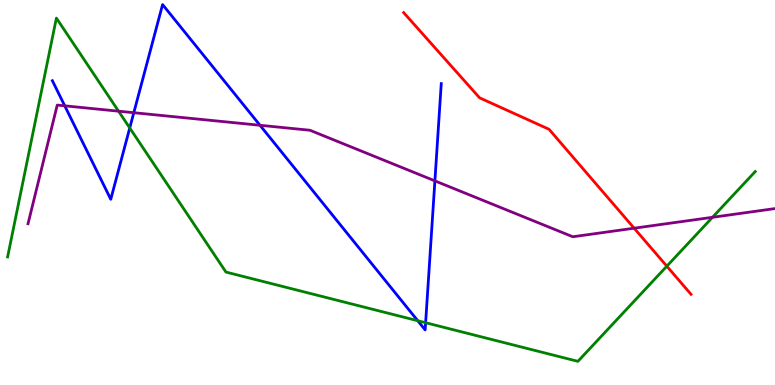[{'lines': ['blue', 'red'], 'intersections': []}, {'lines': ['green', 'red'], 'intersections': [{'x': 8.6, 'y': 3.09}]}, {'lines': ['purple', 'red'], 'intersections': [{'x': 8.18, 'y': 4.07}]}, {'lines': ['blue', 'green'], 'intersections': [{'x': 1.67, 'y': 6.68}, {'x': 5.39, 'y': 1.67}, {'x': 5.49, 'y': 1.62}]}, {'lines': ['blue', 'purple'], 'intersections': [{'x': 0.835, 'y': 7.25}, {'x': 1.73, 'y': 7.07}, {'x': 3.35, 'y': 6.75}, {'x': 5.61, 'y': 5.3}]}, {'lines': ['green', 'purple'], 'intersections': [{'x': 1.53, 'y': 7.11}, {'x': 9.19, 'y': 4.36}]}]